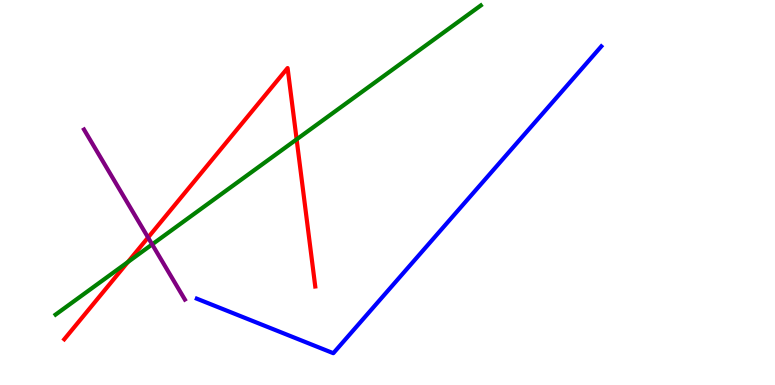[{'lines': ['blue', 'red'], 'intersections': []}, {'lines': ['green', 'red'], 'intersections': [{'x': 1.65, 'y': 3.19}, {'x': 3.83, 'y': 6.38}]}, {'lines': ['purple', 'red'], 'intersections': [{'x': 1.91, 'y': 3.83}]}, {'lines': ['blue', 'green'], 'intersections': []}, {'lines': ['blue', 'purple'], 'intersections': []}, {'lines': ['green', 'purple'], 'intersections': [{'x': 1.96, 'y': 3.65}]}]